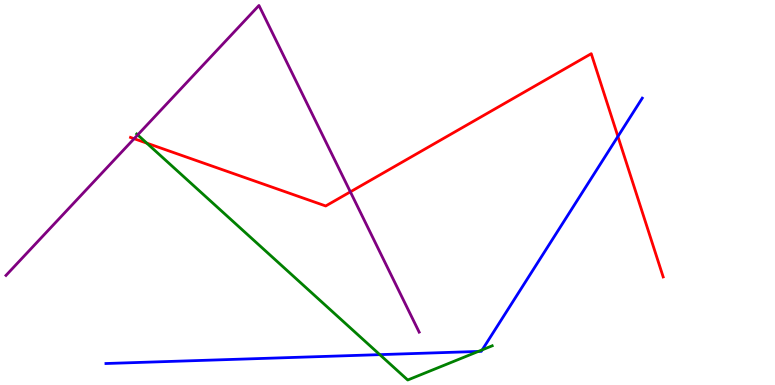[{'lines': ['blue', 'red'], 'intersections': [{'x': 7.97, 'y': 6.46}]}, {'lines': ['green', 'red'], 'intersections': [{'x': 1.89, 'y': 6.28}]}, {'lines': ['purple', 'red'], 'intersections': [{'x': 1.73, 'y': 6.4}, {'x': 4.52, 'y': 5.02}]}, {'lines': ['blue', 'green'], 'intersections': [{'x': 4.9, 'y': 0.789}, {'x': 6.17, 'y': 0.872}, {'x': 6.22, 'y': 0.913}]}, {'lines': ['blue', 'purple'], 'intersections': []}, {'lines': ['green', 'purple'], 'intersections': [{'x': 1.78, 'y': 6.5}]}]